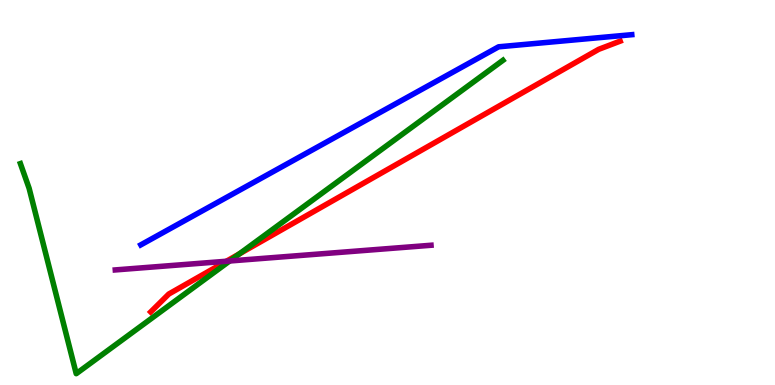[{'lines': ['blue', 'red'], 'intersections': []}, {'lines': ['green', 'red'], 'intersections': [{'x': 3.09, 'y': 3.41}]}, {'lines': ['purple', 'red'], 'intersections': [{'x': 2.92, 'y': 3.21}]}, {'lines': ['blue', 'green'], 'intersections': []}, {'lines': ['blue', 'purple'], 'intersections': []}, {'lines': ['green', 'purple'], 'intersections': [{'x': 2.96, 'y': 3.22}]}]